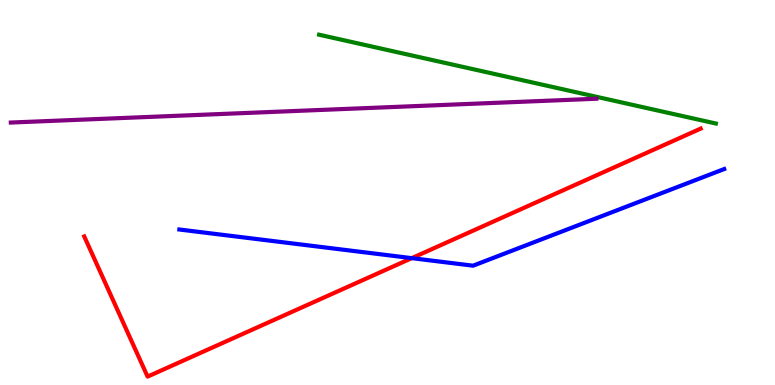[{'lines': ['blue', 'red'], 'intersections': [{'x': 5.31, 'y': 3.29}]}, {'lines': ['green', 'red'], 'intersections': []}, {'lines': ['purple', 'red'], 'intersections': []}, {'lines': ['blue', 'green'], 'intersections': []}, {'lines': ['blue', 'purple'], 'intersections': []}, {'lines': ['green', 'purple'], 'intersections': []}]